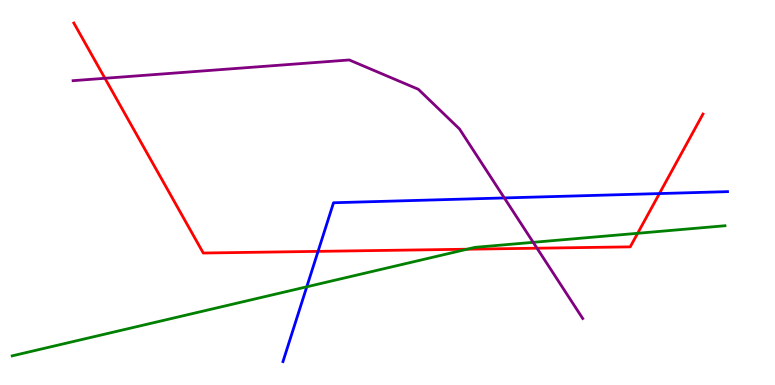[{'lines': ['blue', 'red'], 'intersections': [{'x': 4.1, 'y': 3.47}, {'x': 8.51, 'y': 4.97}]}, {'lines': ['green', 'red'], 'intersections': [{'x': 6.03, 'y': 3.53}, {'x': 8.23, 'y': 3.94}]}, {'lines': ['purple', 'red'], 'intersections': [{'x': 1.35, 'y': 7.97}, {'x': 6.93, 'y': 3.55}]}, {'lines': ['blue', 'green'], 'intersections': [{'x': 3.96, 'y': 2.55}]}, {'lines': ['blue', 'purple'], 'intersections': [{'x': 6.51, 'y': 4.86}]}, {'lines': ['green', 'purple'], 'intersections': [{'x': 6.88, 'y': 3.71}]}]